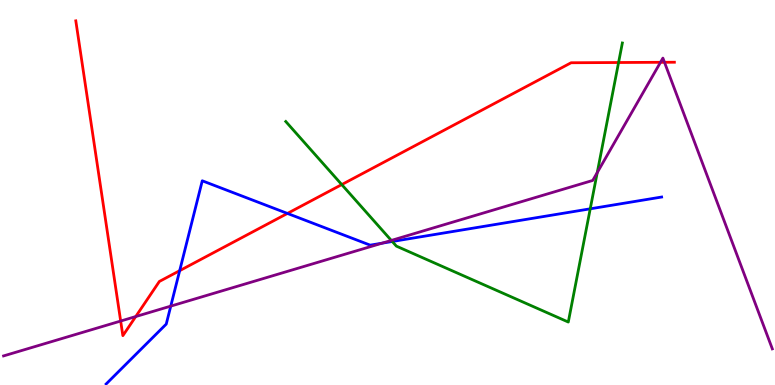[{'lines': ['blue', 'red'], 'intersections': [{'x': 2.32, 'y': 2.97}, {'x': 3.71, 'y': 4.46}]}, {'lines': ['green', 'red'], 'intersections': [{'x': 4.41, 'y': 5.21}, {'x': 7.98, 'y': 8.38}]}, {'lines': ['purple', 'red'], 'intersections': [{'x': 1.56, 'y': 1.66}, {'x': 1.75, 'y': 1.78}, {'x': 8.52, 'y': 8.38}, {'x': 8.57, 'y': 8.38}]}, {'lines': ['blue', 'green'], 'intersections': [{'x': 5.06, 'y': 3.73}, {'x': 7.62, 'y': 4.58}]}, {'lines': ['blue', 'purple'], 'intersections': [{'x': 2.2, 'y': 2.05}, {'x': 4.93, 'y': 3.68}]}, {'lines': ['green', 'purple'], 'intersections': [{'x': 5.05, 'y': 3.76}, {'x': 7.71, 'y': 5.52}]}]